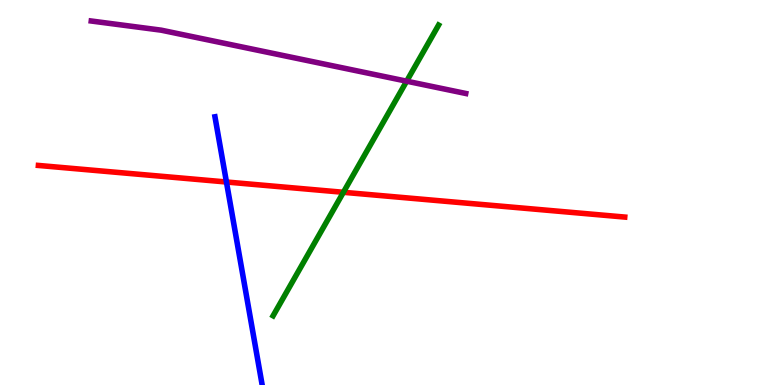[{'lines': ['blue', 'red'], 'intersections': [{'x': 2.92, 'y': 5.27}]}, {'lines': ['green', 'red'], 'intersections': [{'x': 4.43, 'y': 5.01}]}, {'lines': ['purple', 'red'], 'intersections': []}, {'lines': ['blue', 'green'], 'intersections': []}, {'lines': ['blue', 'purple'], 'intersections': []}, {'lines': ['green', 'purple'], 'intersections': [{'x': 5.25, 'y': 7.89}]}]